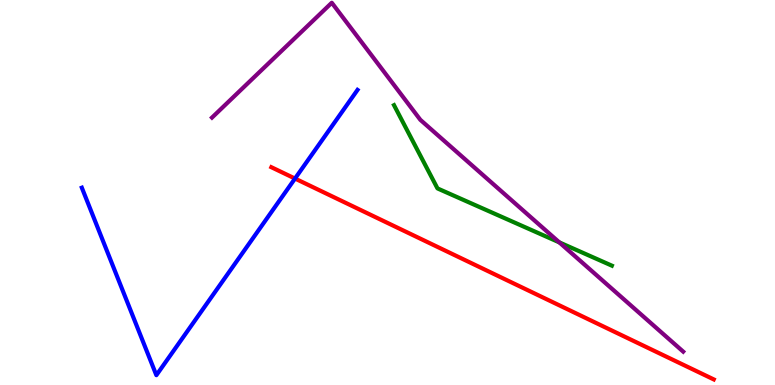[{'lines': ['blue', 'red'], 'intersections': [{'x': 3.81, 'y': 5.36}]}, {'lines': ['green', 'red'], 'intersections': []}, {'lines': ['purple', 'red'], 'intersections': []}, {'lines': ['blue', 'green'], 'intersections': []}, {'lines': ['blue', 'purple'], 'intersections': []}, {'lines': ['green', 'purple'], 'intersections': [{'x': 7.22, 'y': 3.7}]}]